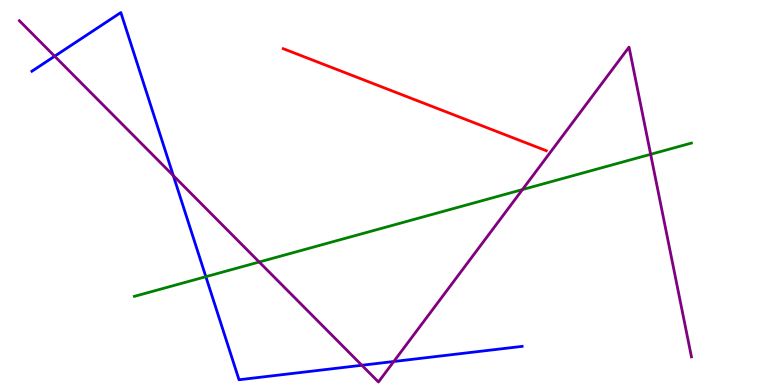[{'lines': ['blue', 'red'], 'intersections': []}, {'lines': ['green', 'red'], 'intersections': []}, {'lines': ['purple', 'red'], 'intersections': []}, {'lines': ['blue', 'green'], 'intersections': [{'x': 2.66, 'y': 2.81}]}, {'lines': ['blue', 'purple'], 'intersections': [{'x': 0.705, 'y': 8.54}, {'x': 2.24, 'y': 5.44}, {'x': 4.67, 'y': 0.512}, {'x': 5.08, 'y': 0.61}]}, {'lines': ['green', 'purple'], 'intersections': [{'x': 3.34, 'y': 3.19}, {'x': 6.74, 'y': 5.08}, {'x': 8.4, 'y': 5.99}]}]